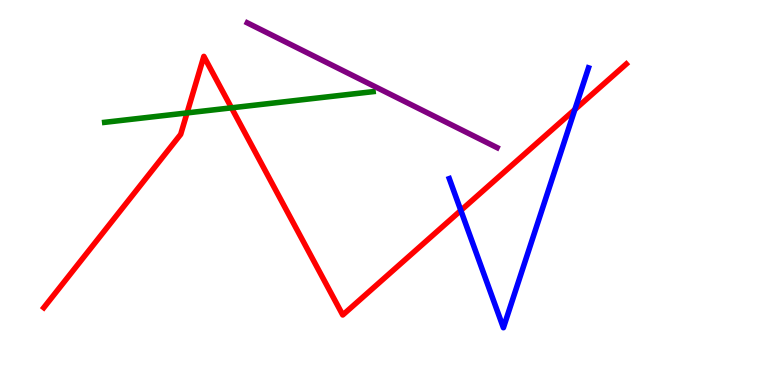[{'lines': ['blue', 'red'], 'intersections': [{'x': 5.95, 'y': 4.53}, {'x': 7.42, 'y': 7.16}]}, {'lines': ['green', 'red'], 'intersections': [{'x': 2.41, 'y': 7.07}, {'x': 2.99, 'y': 7.2}]}, {'lines': ['purple', 'red'], 'intersections': []}, {'lines': ['blue', 'green'], 'intersections': []}, {'lines': ['blue', 'purple'], 'intersections': []}, {'lines': ['green', 'purple'], 'intersections': []}]